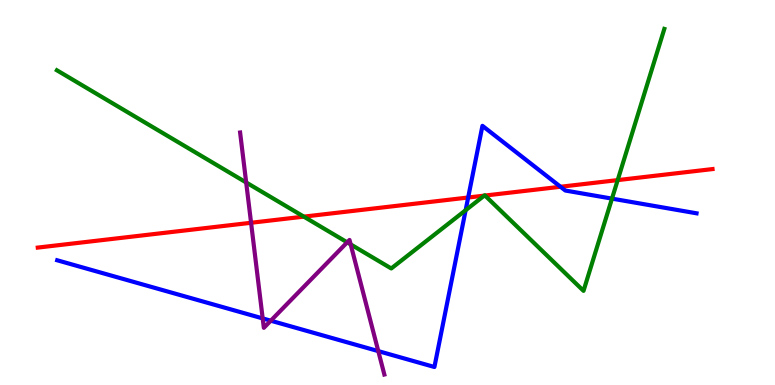[{'lines': ['blue', 'red'], 'intersections': [{'x': 6.04, 'y': 4.87}, {'x': 7.23, 'y': 5.15}]}, {'lines': ['green', 'red'], 'intersections': [{'x': 3.92, 'y': 4.37}, {'x': 6.25, 'y': 4.92}, {'x': 6.26, 'y': 4.92}, {'x': 7.97, 'y': 5.32}]}, {'lines': ['purple', 'red'], 'intersections': [{'x': 3.24, 'y': 4.21}]}, {'lines': ['blue', 'green'], 'intersections': [{'x': 6.01, 'y': 4.54}, {'x': 7.9, 'y': 4.84}]}, {'lines': ['blue', 'purple'], 'intersections': [{'x': 3.39, 'y': 1.73}, {'x': 3.49, 'y': 1.67}, {'x': 4.88, 'y': 0.88}]}, {'lines': ['green', 'purple'], 'intersections': [{'x': 3.18, 'y': 5.26}, {'x': 4.48, 'y': 3.71}, {'x': 4.52, 'y': 3.65}]}]